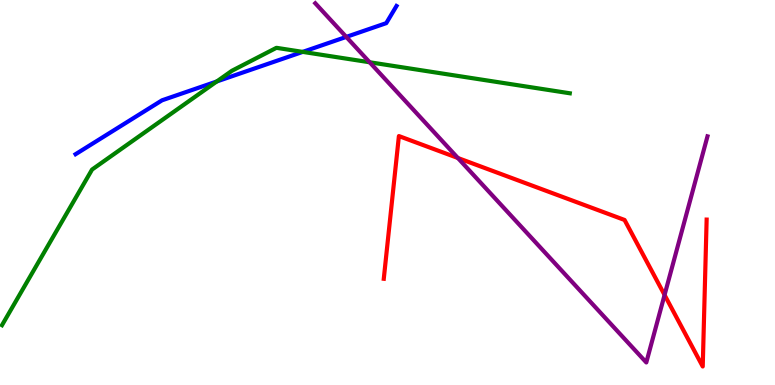[{'lines': ['blue', 'red'], 'intersections': []}, {'lines': ['green', 'red'], 'intersections': []}, {'lines': ['purple', 'red'], 'intersections': [{'x': 5.91, 'y': 5.9}, {'x': 8.58, 'y': 2.34}]}, {'lines': ['blue', 'green'], 'intersections': [{'x': 2.8, 'y': 7.88}, {'x': 3.91, 'y': 8.65}]}, {'lines': ['blue', 'purple'], 'intersections': [{'x': 4.47, 'y': 9.04}]}, {'lines': ['green', 'purple'], 'intersections': [{'x': 4.77, 'y': 8.38}]}]